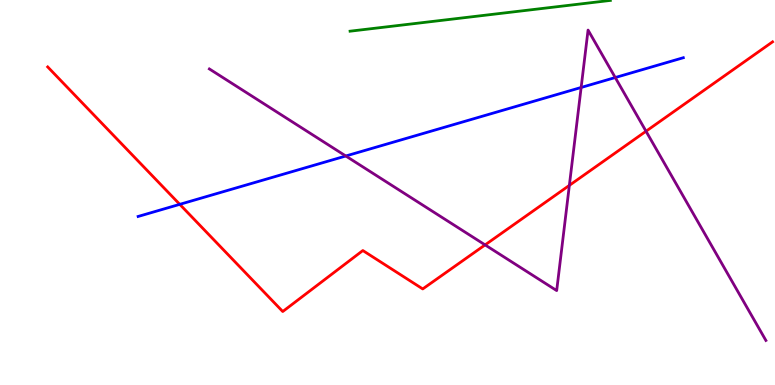[{'lines': ['blue', 'red'], 'intersections': [{'x': 2.32, 'y': 4.69}]}, {'lines': ['green', 'red'], 'intersections': []}, {'lines': ['purple', 'red'], 'intersections': [{'x': 6.26, 'y': 3.64}, {'x': 7.35, 'y': 5.18}, {'x': 8.34, 'y': 6.59}]}, {'lines': ['blue', 'green'], 'intersections': []}, {'lines': ['blue', 'purple'], 'intersections': [{'x': 4.46, 'y': 5.95}, {'x': 7.5, 'y': 7.73}, {'x': 7.94, 'y': 7.99}]}, {'lines': ['green', 'purple'], 'intersections': []}]